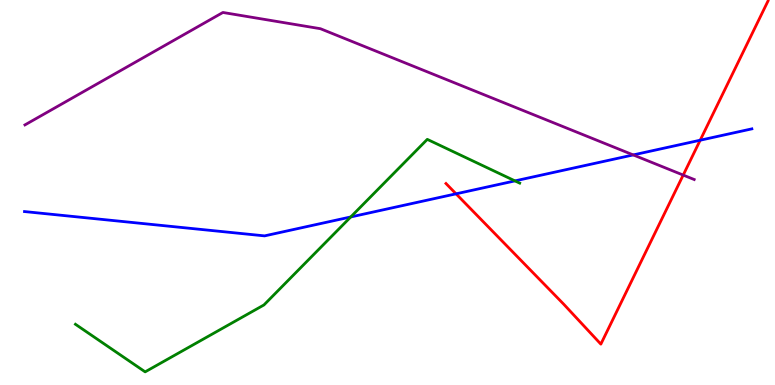[{'lines': ['blue', 'red'], 'intersections': [{'x': 5.88, 'y': 4.97}, {'x': 9.03, 'y': 6.36}]}, {'lines': ['green', 'red'], 'intersections': []}, {'lines': ['purple', 'red'], 'intersections': [{'x': 8.82, 'y': 5.45}]}, {'lines': ['blue', 'green'], 'intersections': [{'x': 4.53, 'y': 4.36}, {'x': 6.64, 'y': 5.3}]}, {'lines': ['blue', 'purple'], 'intersections': [{'x': 8.17, 'y': 5.98}]}, {'lines': ['green', 'purple'], 'intersections': []}]